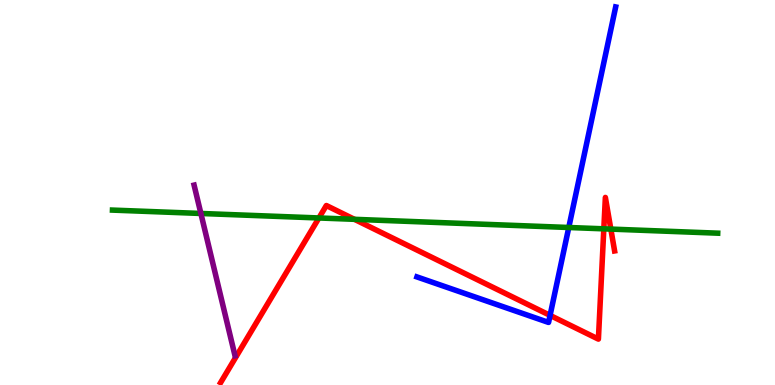[{'lines': ['blue', 'red'], 'intersections': [{'x': 7.1, 'y': 1.81}]}, {'lines': ['green', 'red'], 'intersections': [{'x': 4.11, 'y': 4.34}, {'x': 4.57, 'y': 4.3}, {'x': 7.79, 'y': 4.06}, {'x': 7.88, 'y': 4.05}]}, {'lines': ['purple', 'red'], 'intersections': []}, {'lines': ['blue', 'green'], 'intersections': [{'x': 7.34, 'y': 4.09}]}, {'lines': ['blue', 'purple'], 'intersections': []}, {'lines': ['green', 'purple'], 'intersections': [{'x': 2.59, 'y': 4.46}]}]